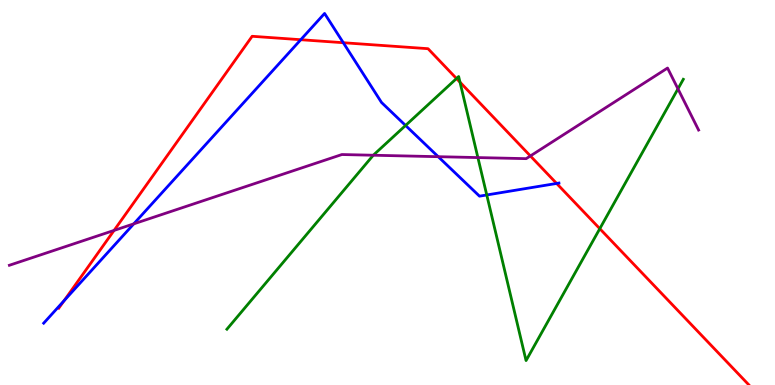[{'lines': ['blue', 'red'], 'intersections': [{'x': 0.827, 'y': 2.19}, {'x': 3.88, 'y': 8.97}, {'x': 4.43, 'y': 8.89}, {'x': 7.18, 'y': 5.24}]}, {'lines': ['green', 'red'], 'intersections': [{'x': 5.89, 'y': 7.96}, {'x': 5.94, 'y': 7.86}, {'x': 7.74, 'y': 4.06}]}, {'lines': ['purple', 'red'], 'intersections': [{'x': 1.47, 'y': 4.02}, {'x': 6.84, 'y': 5.95}]}, {'lines': ['blue', 'green'], 'intersections': [{'x': 5.23, 'y': 6.74}, {'x': 6.28, 'y': 4.94}]}, {'lines': ['blue', 'purple'], 'intersections': [{'x': 1.73, 'y': 4.19}, {'x': 5.65, 'y': 5.93}]}, {'lines': ['green', 'purple'], 'intersections': [{'x': 4.82, 'y': 5.97}, {'x': 6.17, 'y': 5.91}, {'x': 8.75, 'y': 7.69}]}]